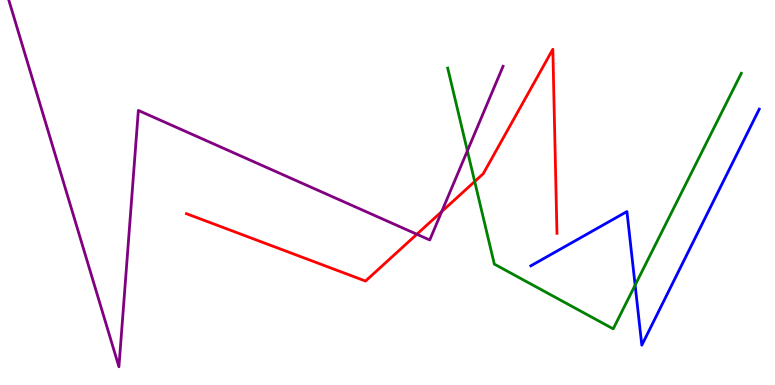[{'lines': ['blue', 'red'], 'intersections': []}, {'lines': ['green', 'red'], 'intersections': [{'x': 6.13, 'y': 5.29}]}, {'lines': ['purple', 'red'], 'intersections': [{'x': 5.38, 'y': 3.92}, {'x': 5.7, 'y': 4.5}]}, {'lines': ['blue', 'green'], 'intersections': [{'x': 8.2, 'y': 2.59}]}, {'lines': ['blue', 'purple'], 'intersections': []}, {'lines': ['green', 'purple'], 'intersections': [{'x': 6.03, 'y': 6.08}]}]